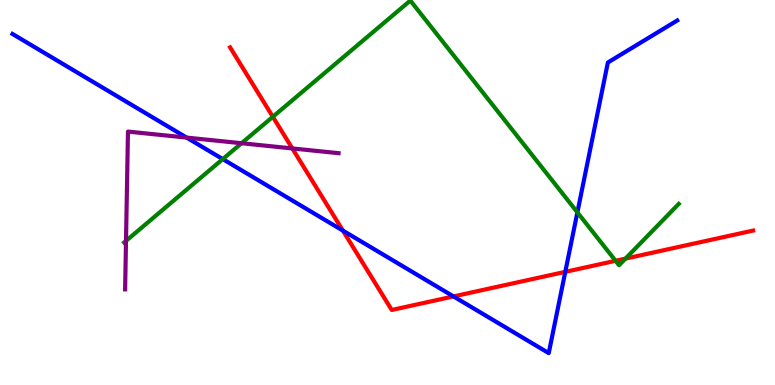[{'lines': ['blue', 'red'], 'intersections': [{'x': 4.42, 'y': 4.01}, {'x': 5.85, 'y': 2.3}, {'x': 7.29, 'y': 2.94}]}, {'lines': ['green', 'red'], 'intersections': [{'x': 3.52, 'y': 6.97}, {'x': 7.94, 'y': 3.23}, {'x': 8.07, 'y': 3.28}]}, {'lines': ['purple', 'red'], 'intersections': [{'x': 3.77, 'y': 6.14}]}, {'lines': ['blue', 'green'], 'intersections': [{'x': 2.87, 'y': 5.87}, {'x': 7.45, 'y': 4.48}]}, {'lines': ['blue', 'purple'], 'intersections': [{'x': 2.41, 'y': 6.43}]}, {'lines': ['green', 'purple'], 'intersections': [{'x': 1.63, 'y': 3.74}, {'x': 3.12, 'y': 6.28}]}]